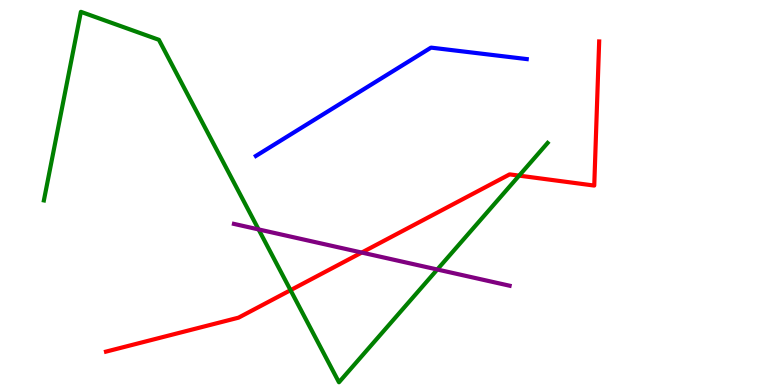[{'lines': ['blue', 'red'], 'intersections': []}, {'lines': ['green', 'red'], 'intersections': [{'x': 3.75, 'y': 2.46}, {'x': 6.7, 'y': 5.44}]}, {'lines': ['purple', 'red'], 'intersections': [{'x': 4.67, 'y': 3.44}]}, {'lines': ['blue', 'green'], 'intersections': []}, {'lines': ['blue', 'purple'], 'intersections': []}, {'lines': ['green', 'purple'], 'intersections': [{'x': 3.34, 'y': 4.04}, {'x': 5.64, 'y': 3.0}]}]